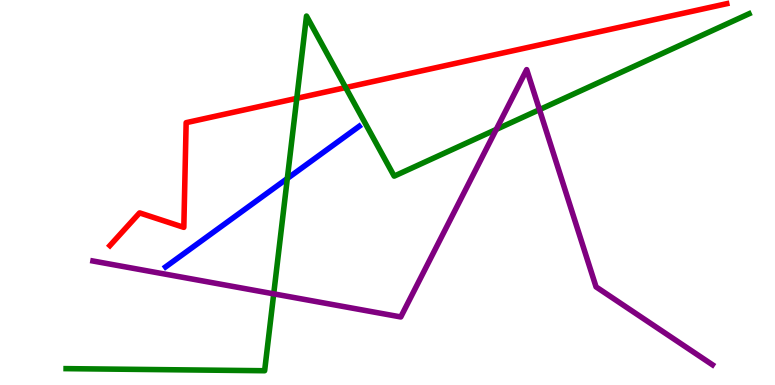[{'lines': ['blue', 'red'], 'intersections': []}, {'lines': ['green', 'red'], 'intersections': [{'x': 3.83, 'y': 7.45}, {'x': 4.46, 'y': 7.73}]}, {'lines': ['purple', 'red'], 'intersections': []}, {'lines': ['blue', 'green'], 'intersections': [{'x': 3.71, 'y': 5.36}]}, {'lines': ['blue', 'purple'], 'intersections': []}, {'lines': ['green', 'purple'], 'intersections': [{'x': 3.53, 'y': 2.37}, {'x': 6.4, 'y': 6.64}, {'x': 6.96, 'y': 7.15}]}]